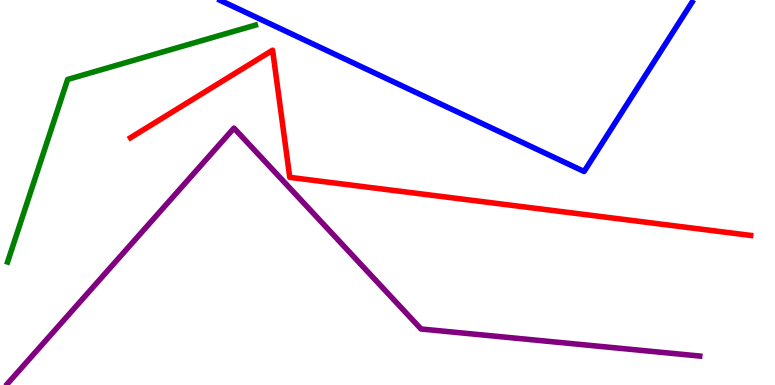[{'lines': ['blue', 'red'], 'intersections': []}, {'lines': ['green', 'red'], 'intersections': []}, {'lines': ['purple', 'red'], 'intersections': []}, {'lines': ['blue', 'green'], 'intersections': []}, {'lines': ['blue', 'purple'], 'intersections': []}, {'lines': ['green', 'purple'], 'intersections': []}]